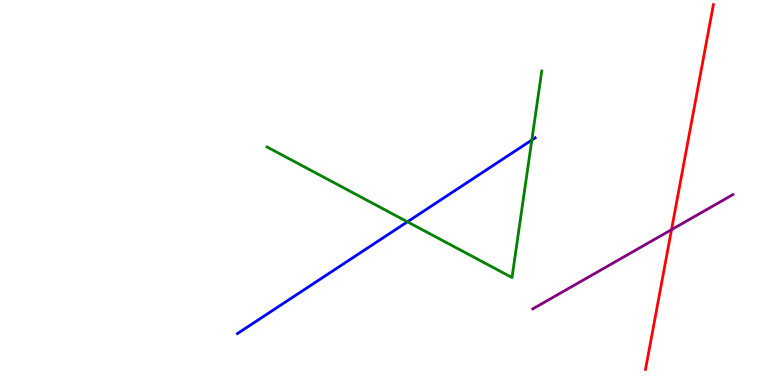[{'lines': ['blue', 'red'], 'intersections': []}, {'lines': ['green', 'red'], 'intersections': []}, {'lines': ['purple', 'red'], 'intersections': [{'x': 8.66, 'y': 4.03}]}, {'lines': ['blue', 'green'], 'intersections': [{'x': 5.26, 'y': 4.24}, {'x': 6.86, 'y': 6.36}]}, {'lines': ['blue', 'purple'], 'intersections': []}, {'lines': ['green', 'purple'], 'intersections': []}]